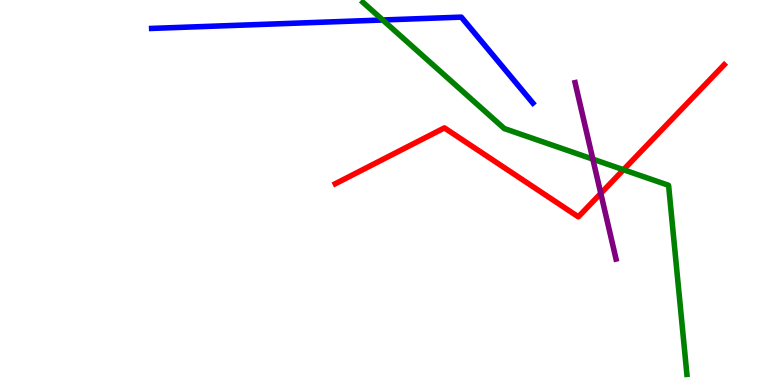[{'lines': ['blue', 'red'], 'intersections': []}, {'lines': ['green', 'red'], 'intersections': [{'x': 8.05, 'y': 5.59}]}, {'lines': ['purple', 'red'], 'intersections': [{'x': 7.75, 'y': 4.98}]}, {'lines': ['blue', 'green'], 'intersections': [{'x': 4.94, 'y': 9.48}]}, {'lines': ['blue', 'purple'], 'intersections': []}, {'lines': ['green', 'purple'], 'intersections': [{'x': 7.65, 'y': 5.87}]}]